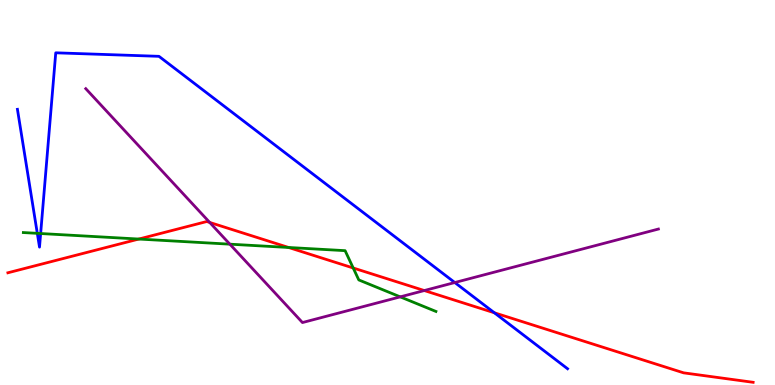[{'lines': ['blue', 'red'], 'intersections': [{'x': 6.38, 'y': 1.88}]}, {'lines': ['green', 'red'], 'intersections': [{'x': 1.79, 'y': 3.79}, {'x': 3.72, 'y': 3.57}, {'x': 4.56, 'y': 3.04}]}, {'lines': ['purple', 'red'], 'intersections': [{'x': 2.71, 'y': 4.22}, {'x': 5.47, 'y': 2.45}]}, {'lines': ['blue', 'green'], 'intersections': [{'x': 0.481, 'y': 3.94}, {'x': 0.525, 'y': 3.93}]}, {'lines': ['blue', 'purple'], 'intersections': [{'x': 5.87, 'y': 2.66}]}, {'lines': ['green', 'purple'], 'intersections': [{'x': 2.97, 'y': 3.66}, {'x': 5.16, 'y': 2.29}]}]